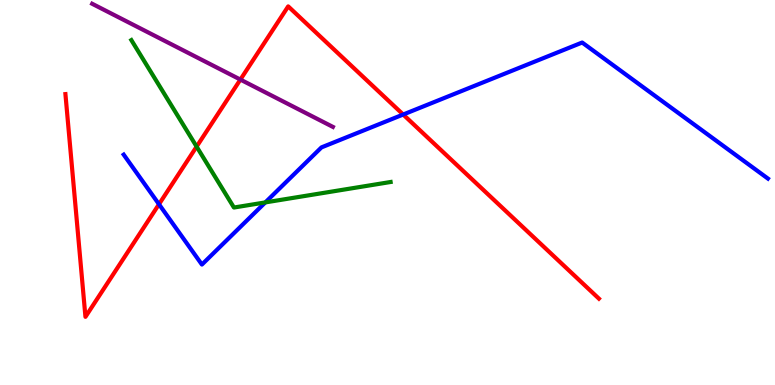[{'lines': ['blue', 'red'], 'intersections': [{'x': 2.05, 'y': 4.69}, {'x': 5.2, 'y': 7.03}]}, {'lines': ['green', 'red'], 'intersections': [{'x': 2.54, 'y': 6.19}]}, {'lines': ['purple', 'red'], 'intersections': [{'x': 3.1, 'y': 7.93}]}, {'lines': ['blue', 'green'], 'intersections': [{'x': 3.42, 'y': 4.74}]}, {'lines': ['blue', 'purple'], 'intersections': []}, {'lines': ['green', 'purple'], 'intersections': []}]